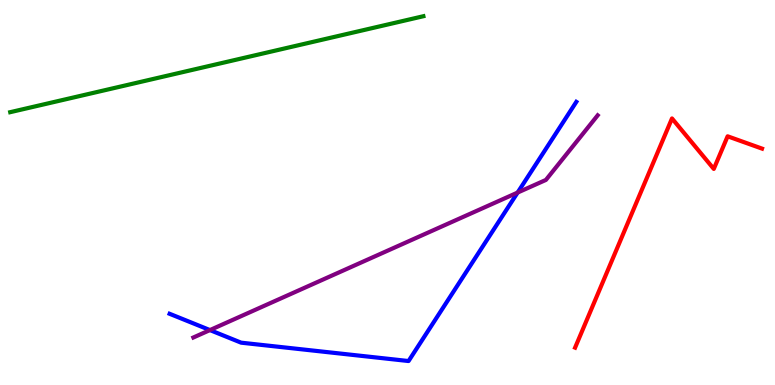[{'lines': ['blue', 'red'], 'intersections': []}, {'lines': ['green', 'red'], 'intersections': []}, {'lines': ['purple', 'red'], 'intersections': []}, {'lines': ['blue', 'green'], 'intersections': []}, {'lines': ['blue', 'purple'], 'intersections': [{'x': 2.71, 'y': 1.43}, {'x': 6.68, 'y': 5.0}]}, {'lines': ['green', 'purple'], 'intersections': []}]